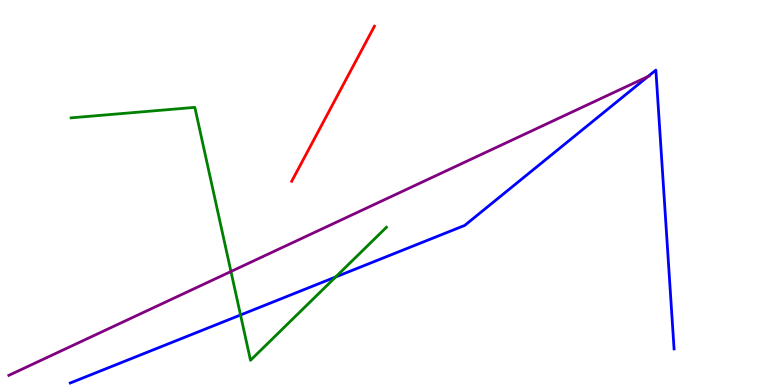[{'lines': ['blue', 'red'], 'intersections': []}, {'lines': ['green', 'red'], 'intersections': []}, {'lines': ['purple', 'red'], 'intersections': []}, {'lines': ['blue', 'green'], 'intersections': [{'x': 3.1, 'y': 1.82}, {'x': 4.33, 'y': 2.81}]}, {'lines': ['blue', 'purple'], 'intersections': [{'x': 8.36, 'y': 8.01}]}, {'lines': ['green', 'purple'], 'intersections': [{'x': 2.98, 'y': 2.95}]}]